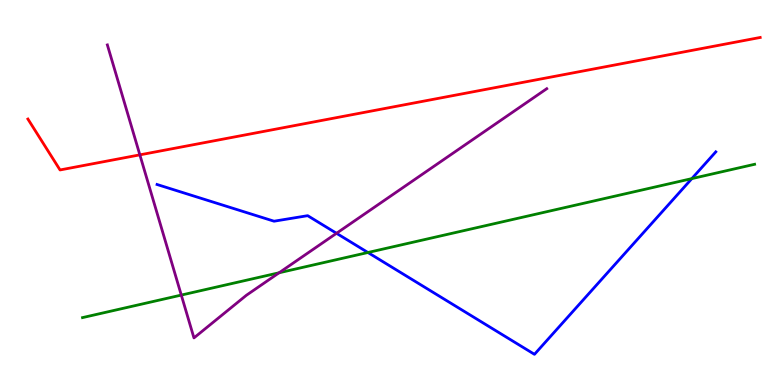[{'lines': ['blue', 'red'], 'intersections': []}, {'lines': ['green', 'red'], 'intersections': []}, {'lines': ['purple', 'red'], 'intersections': [{'x': 1.8, 'y': 5.98}]}, {'lines': ['blue', 'green'], 'intersections': [{'x': 4.75, 'y': 3.44}, {'x': 8.93, 'y': 5.36}]}, {'lines': ['blue', 'purple'], 'intersections': [{'x': 4.34, 'y': 3.94}]}, {'lines': ['green', 'purple'], 'intersections': [{'x': 2.34, 'y': 2.34}, {'x': 3.6, 'y': 2.92}]}]